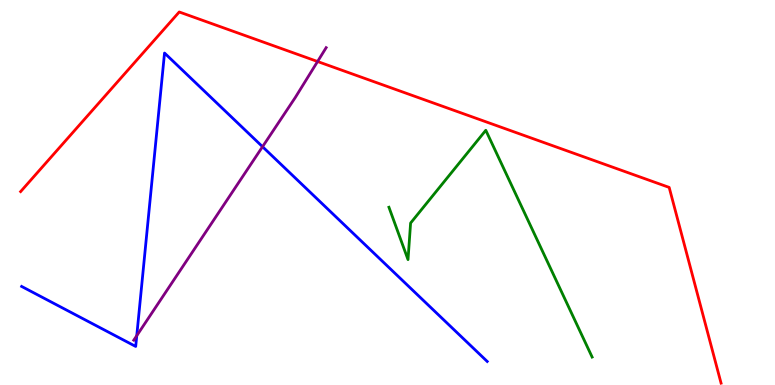[{'lines': ['blue', 'red'], 'intersections': []}, {'lines': ['green', 'red'], 'intersections': []}, {'lines': ['purple', 'red'], 'intersections': [{'x': 4.1, 'y': 8.4}]}, {'lines': ['blue', 'green'], 'intersections': []}, {'lines': ['blue', 'purple'], 'intersections': [{'x': 1.76, 'y': 1.28}, {'x': 3.39, 'y': 6.19}]}, {'lines': ['green', 'purple'], 'intersections': []}]